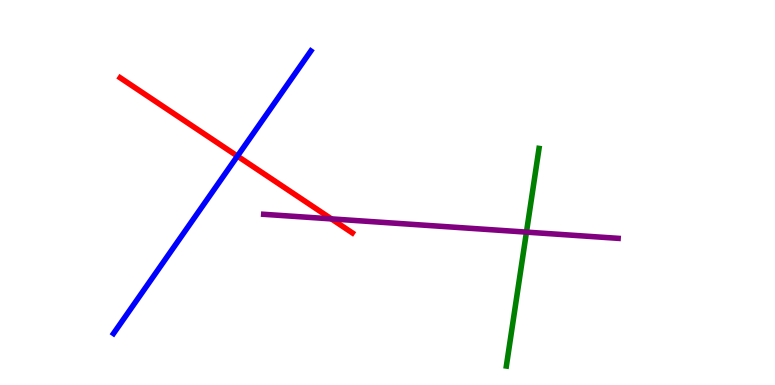[{'lines': ['blue', 'red'], 'intersections': [{'x': 3.06, 'y': 5.95}]}, {'lines': ['green', 'red'], 'intersections': []}, {'lines': ['purple', 'red'], 'intersections': [{'x': 4.28, 'y': 4.31}]}, {'lines': ['blue', 'green'], 'intersections': []}, {'lines': ['blue', 'purple'], 'intersections': []}, {'lines': ['green', 'purple'], 'intersections': [{'x': 6.79, 'y': 3.97}]}]